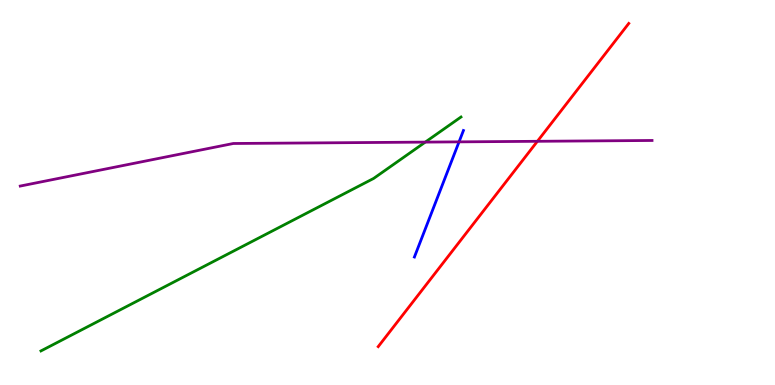[{'lines': ['blue', 'red'], 'intersections': []}, {'lines': ['green', 'red'], 'intersections': []}, {'lines': ['purple', 'red'], 'intersections': [{'x': 6.93, 'y': 6.33}]}, {'lines': ['blue', 'green'], 'intersections': []}, {'lines': ['blue', 'purple'], 'intersections': [{'x': 5.92, 'y': 6.32}]}, {'lines': ['green', 'purple'], 'intersections': [{'x': 5.49, 'y': 6.31}]}]